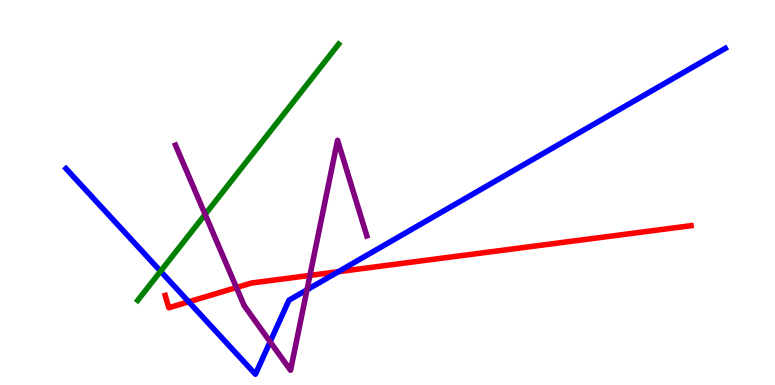[{'lines': ['blue', 'red'], 'intersections': [{'x': 2.43, 'y': 2.16}, {'x': 4.37, 'y': 2.94}]}, {'lines': ['green', 'red'], 'intersections': []}, {'lines': ['purple', 'red'], 'intersections': [{'x': 3.05, 'y': 2.53}, {'x': 4.0, 'y': 2.85}]}, {'lines': ['blue', 'green'], 'intersections': [{'x': 2.07, 'y': 2.95}]}, {'lines': ['blue', 'purple'], 'intersections': [{'x': 3.49, 'y': 1.12}, {'x': 3.96, 'y': 2.47}]}, {'lines': ['green', 'purple'], 'intersections': [{'x': 2.65, 'y': 4.43}]}]